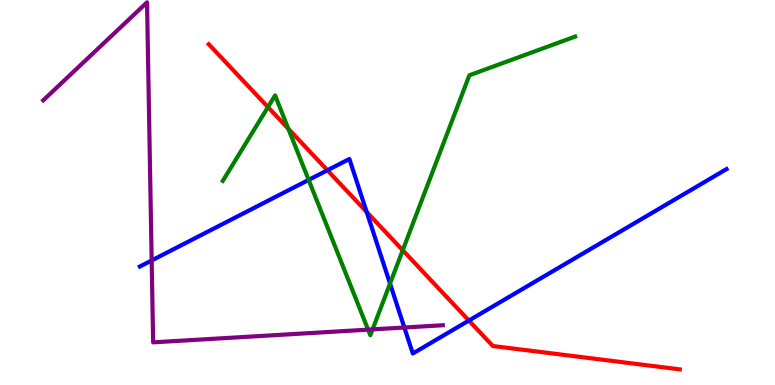[{'lines': ['blue', 'red'], 'intersections': [{'x': 4.22, 'y': 5.58}, {'x': 4.73, 'y': 4.49}, {'x': 6.05, 'y': 1.67}]}, {'lines': ['green', 'red'], 'intersections': [{'x': 3.46, 'y': 7.22}, {'x': 3.72, 'y': 6.66}, {'x': 5.2, 'y': 3.5}]}, {'lines': ['purple', 'red'], 'intersections': []}, {'lines': ['blue', 'green'], 'intersections': [{'x': 3.98, 'y': 5.33}, {'x': 5.03, 'y': 2.63}]}, {'lines': ['blue', 'purple'], 'intersections': [{'x': 1.96, 'y': 3.23}, {'x': 5.22, 'y': 1.49}]}, {'lines': ['green', 'purple'], 'intersections': [{'x': 4.75, 'y': 1.44}, {'x': 4.81, 'y': 1.44}]}]